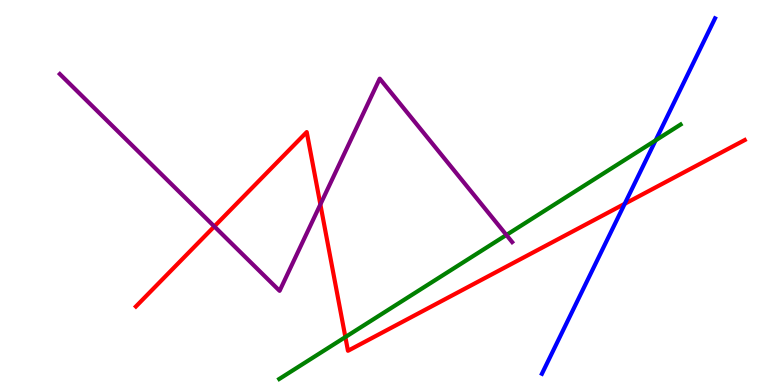[{'lines': ['blue', 'red'], 'intersections': [{'x': 8.06, 'y': 4.71}]}, {'lines': ['green', 'red'], 'intersections': [{'x': 4.46, 'y': 1.25}]}, {'lines': ['purple', 'red'], 'intersections': [{'x': 2.77, 'y': 4.12}, {'x': 4.13, 'y': 4.69}]}, {'lines': ['blue', 'green'], 'intersections': [{'x': 8.46, 'y': 6.35}]}, {'lines': ['blue', 'purple'], 'intersections': []}, {'lines': ['green', 'purple'], 'intersections': [{'x': 6.53, 'y': 3.9}]}]